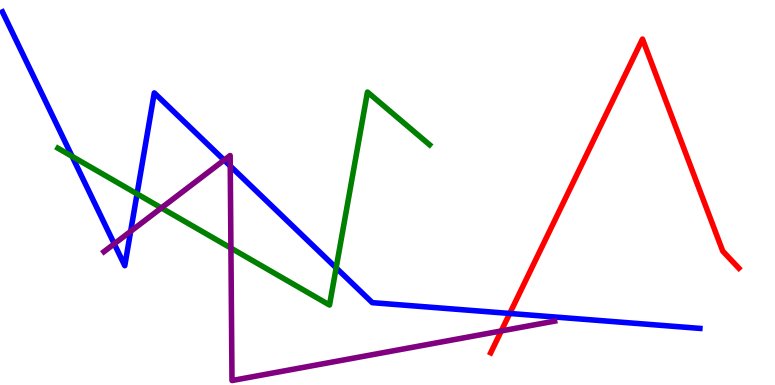[{'lines': ['blue', 'red'], 'intersections': [{'x': 6.58, 'y': 1.86}]}, {'lines': ['green', 'red'], 'intersections': []}, {'lines': ['purple', 'red'], 'intersections': [{'x': 6.47, 'y': 1.4}]}, {'lines': ['blue', 'green'], 'intersections': [{'x': 0.93, 'y': 5.94}, {'x': 1.77, 'y': 4.96}, {'x': 4.34, 'y': 3.04}]}, {'lines': ['blue', 'purple'], 'intersections': [{'x': 1.47, 'y': 3.67}, {'x': 1.69, 'y': 3.99}, {'x': 2.89, 'y': 5.84}, {'x': 2.97, 'y': 5.69}]}, {'lines': ['green', 'purple'], 'intersections': [{'x': 2.08, 'y': 4.6}, {'x': 2.98, 'y': 3.56}]}]